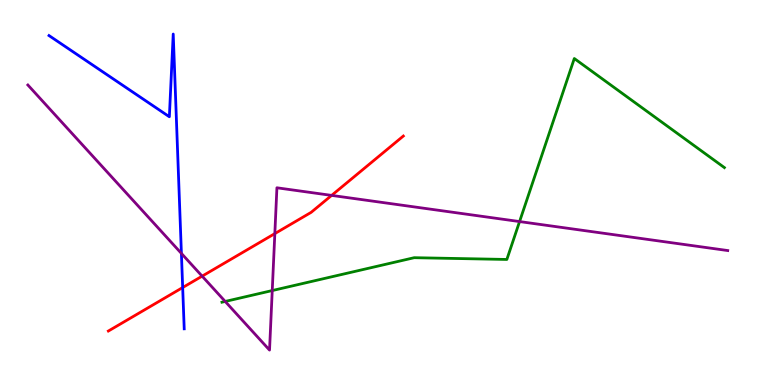[{'lines': ['blue', 'red'], 'intersections': [{'x': 2.36, 'y': 2.53}]}, {'lines': ['green', 'red'], 'intersections': []}, {'lines': ['purple', 'red'], 'intersections': [{'x': 2.61, 'y': 2.83}, {'x': 3.55, 'y': 3.93}, {'x': 4.28, 'y': 4.92}]}, {'lines': ['blue', 'green'], 'intersections': []}, {'lines': ['blue', 'purple'], 'intersections': [{'x': 2.34, 'y': 3.42}]}, {'lines': ['green', 'purple'], 'intersections': [{'x': 2.91, 'y': 2.17}, {'x': 3.51, 'y': 2.45}, {'x': 6.7, 'y': 4.24}]}]